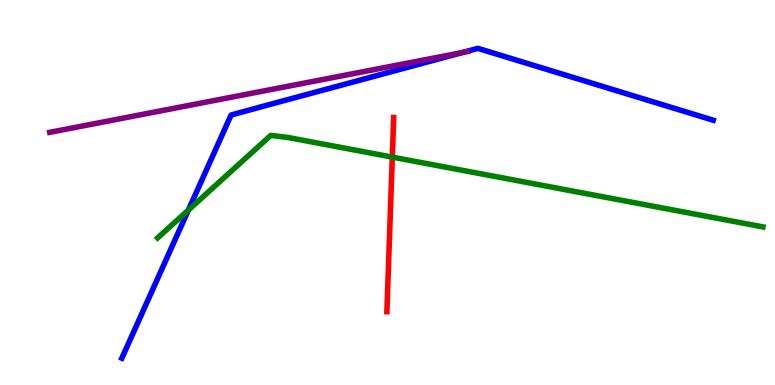[{'lines': ['blue', 'red'], 'intersections': []}, {'lines': ['green', 'red'], 'intersections': [{'x': 5.06, 'y': 5.92}]}, {'lines': ['purple', 'red'], 'intersections': []}, {'lines': ['blue', 'green'], 'intersections': [{'x': 2.43, 'y': 4.55}]}, {'lines': ['blue', 'purple'], 'intersections': [{'x': 5.97, 'y': 8.64}]}, {'lines': ['green', 'purple'], 'intersections': []}]